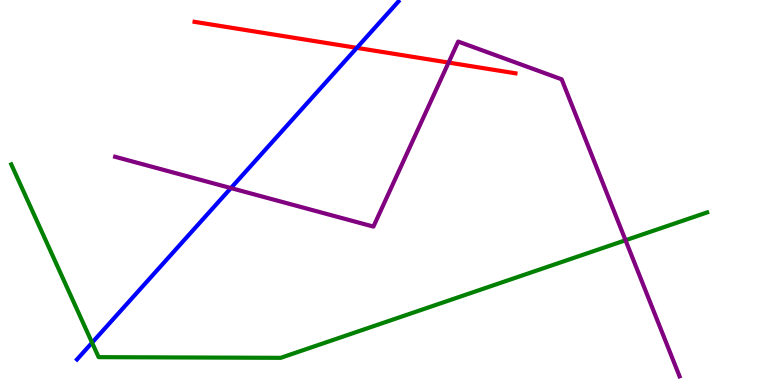[{'lines': ['blue', 'red'], 'intersections': [{'x': 4.6, 'y': 8.76}]}, {'lines': ['green', 'red'], 'intersections': []}, {'lines': ['purple', 'red'], 'intersections': [{'x': 5.79, 'y': 8.37}]}, {'lines': ['blue', 'green'], 'intersections': [{'x': 1.19, 'y': 1.1}]}, {'lines': ['blue', 'purple'], 'intersections': [{'x': 2.98, 'y': 5.11}]}, {'lines': ['green', 'purple'], 'intersections': [{'x': 8.07, 'y': 3.76}]}]